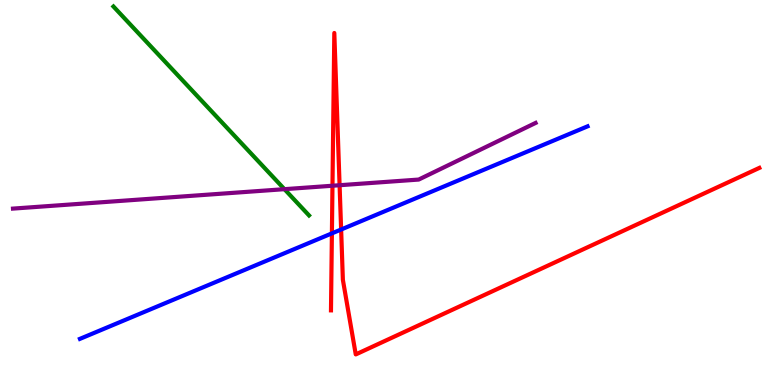[{'lines': ['blue', 'red'], 'intersections': [{'x': 4.28, 'y': 3.94}, {'x': 4.4, 'y': 4.04}]}, {'lines': ['green', 'red'], 'intersections': []}, {'lines': ['purple', 'red'], 'intersections': [{'x': 4.29, 'y': 5.18}, {'x': 4.38, 'y': 5.19}]}, {'lines': ['blue', 'green'], 'intersections': []}, {'lines': ['blue', 'purple'], 'intersections': []}, {'lines': ['green', 'purple'], 'intersections': [{'x': 3.67, 'y': 5.09}]}]